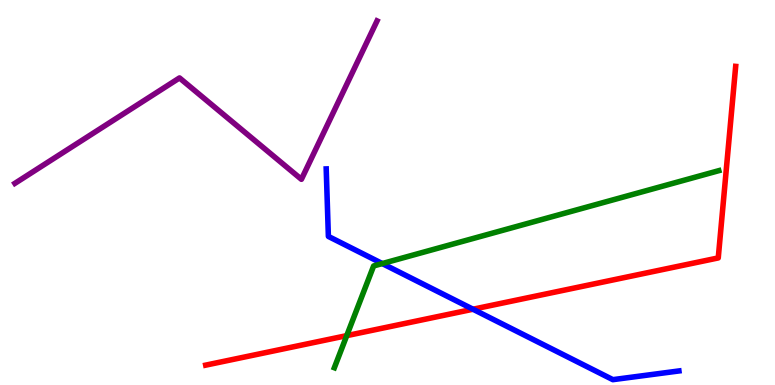[{'lines': ['blue', 'red'], 'intersections': [{'x': 6.1, 'y': 1.97}]}, {'lines': ['green', 'red'], 'intersections': [{'x': 4.47, 'y': 1.28}]}, {'lines': ['purple', 'red'], 'intersections': []}, {'lines': ['blue', 'green'], 'intersections': [{'x': 4.93, 'y': 3.15}]}, {'lines': ['blue', 'purple'], 'intersections': []}, {'lines': ['green', 'purple'], 'intersections': []}]